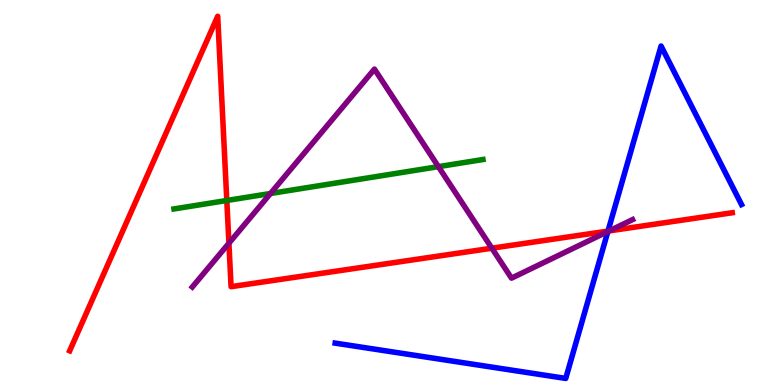[{'lines': ['blue', 'red'], 'intersections': [{'x': 7.85, 'y': 4.0}]}, {'lines': ['green', 'red'], 'intersections': [{'x': 2.93, 'y': 4.79}]}, {'lines': ['purple', 'red'], 'intersections': [{'x': 2.95, 'y': 3.68}, {'x': 6.35, 'y': 3.55}, {'x': 7.86, 'y': 4.0}]}, {'lines': ['blue', 'green'], 'intersections': []}, {'lines': ['blue', 'purple'], 'intersections': [{'x': 7.84, 'y': 3.99}]}, {'lines': ['green', 'purple'], 'intersections': [{'x': 3.49, 'y': 4.97}, {'x': 5.66, 'y': 5.67}]}]